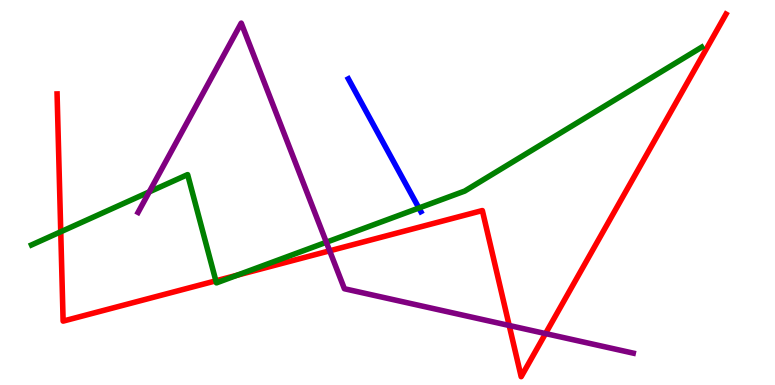[{'lines': ['blue', 'red'], 'intersections': []}, {'lines': ['green', 'red'], 'intersections': [{'x': 0.784, 'y': 3.98}, {'x': 2.79, 'y': 2.71}, {'x': 3.06, 'y': 2.85}]}, {'lines': ['purple', 'red'], 'intersections': [{'x': 4.25, 'y': 3.49}, {'x': 6.57, 'y': 1.55}, {'x': 7.04, 'y': 1.34}]}, {'lines': ['blue', 'green'], 'intersections': [{'x': 5.41, 'y': 4.6}]}, {'lines': ['blue', 'purple'], 'intersections': []}, {'lines': ['green', 'purple'], 'intersections': [{'x': 1.93, 'y': 5.02}, {'x': 4.21, 'y': 3.71}]}]